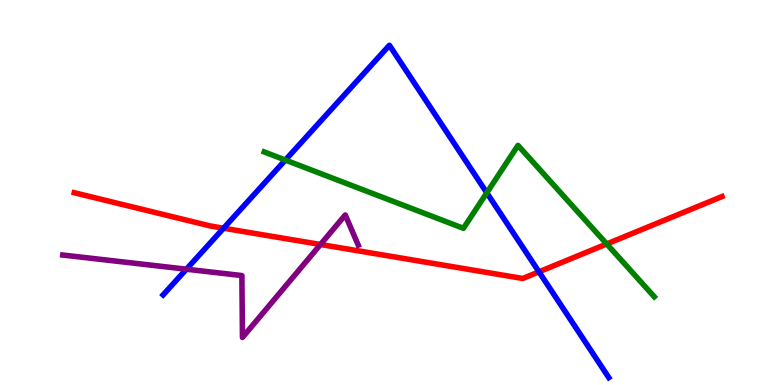[{'lines': ['blue', 'red'], 'intersections': [{'x': 2.88, 'y': 4.07}, {'x': 6.95, 'y': 2.94}]}, {'lines': ['green', 'red'], 'intersections': [{'x': 7.83, 'y': 3.66}]}, {'lines': ['purple', 'red'], 'intersections': [{'x': 4.14, 'y': 3.65}]}, {'lines': ['blue', 'green'], 'intersections': [{'x': 3.68, 'y': 5.84}, {'x': 6.28, 'y': 4.99}]}, {'lines': ['blue', 'purple'], 'intersections': [{'x': 2.41, 'y': 3.01}]}, {'lines': ['green', 'purple'], 'intersections': []}]